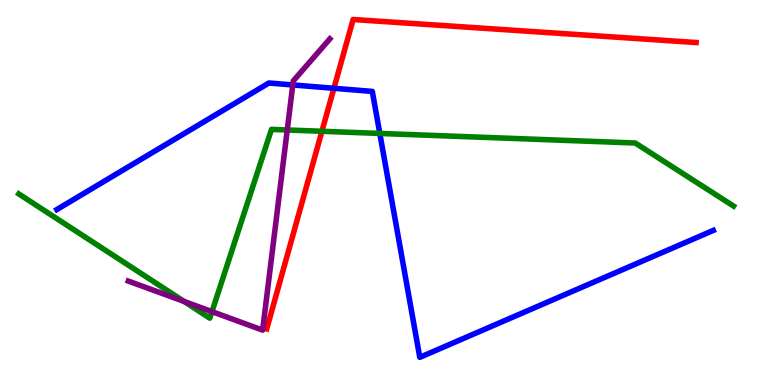[{'lines': ['blue', 'red'], 'intersections': [{'x': 4.31, 'y': 7.71}]}, {'lines': ['green', 'red'], 'intersections': [{'x': 4.15, 'y': 6.59}]}, {'lines': ['purple', 'red'], 'intersections': []}, {'lines': ['blue', 'green'], 'intersections': [{'x': 4.9, 'y': 6.53}]}, {'lines': ['blue', 'purple'], 'intersections': [{'x': 3.78, 'y': 7.79}]}, {'lines': ['green', 'purple'], 'intersections': [{'x': 2.38, 'y': 2.17}, {'x': 2.73, 'y': 1.91}, {'x': 3.71, 'y': 6.62}]}]